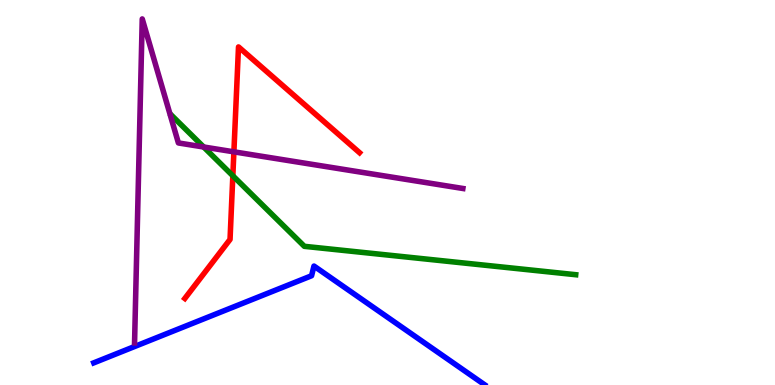[{'lines': ['blue', 'red'], 'intersections': []}, {'lines': ['green', 'red'], 'intersections': [{'x': 3.0, 'y': 5.43}]}, {'lines': ['purple', 'red'], 'intersections': [{'x': 3.02, 'y': 6.06}]}, {'lines': ['blue', 'green'], 'intersections': []}, {'lines': ['blue', 'purple'], 'intersections': []}, {'lines': ['green', 'purple'], 'intersections': [{'x': 2.63, 'y': 6.18}]}]